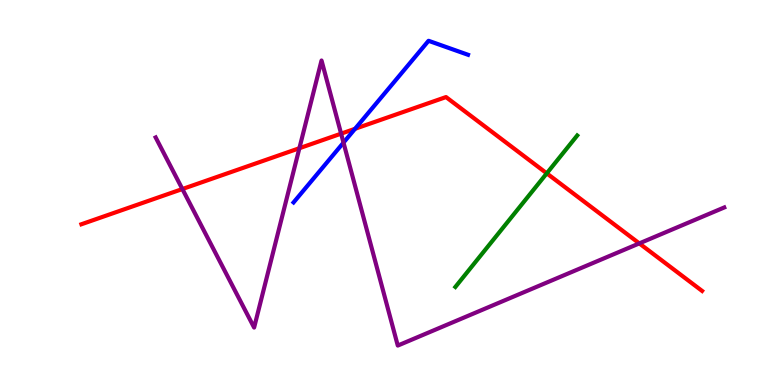[{'lines': ['blue', 'red'], 'intersections': [{'x': 4.58, 'y': 6.65}]}, {'lines': ['green', 'red'], 'intersections': [{'x': 7.06, 'y': 5.5}]}, {'lines': ['purple', 'red'], 'intersections': [{'x': 2.35, 'y': 5.09}, {'x': 3.86, 'y': 6.15}, {'x': 4.4, 'y': 6.53}, {'x': 8.25, 'y': 3.68}]}, {'lines': ['blue', 'green'], 'intersections': []}, {'lines': ['blue', 'purple'], 'intersections': [{'x': 4.43, 'y': 6.3}]}, {'lines': ['green', 'purple'], 'intersections': []}]